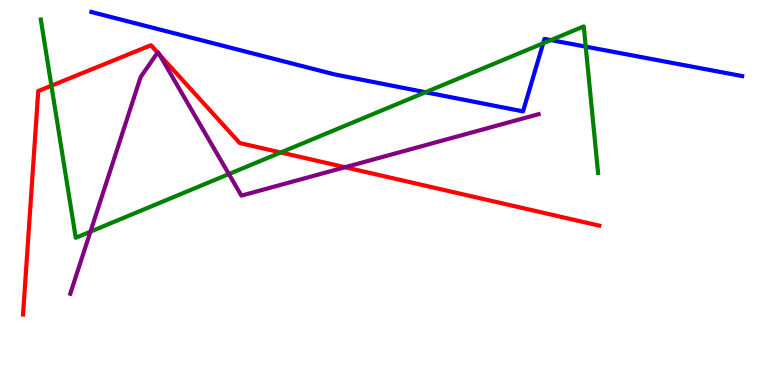[{'lines': ['blue', 'red'], 'intersections': []}, {'lines': ['green', 'red'], 'intersections': [{'x': 0.663, 'y': 7.77}, {'x': 3.62, 'y': 6.04}]}, {'lines': ['purple', 'red'], 'intersections': [{'x': 2.03, 'y': 8.63}, {'x': 2.06, 'y': 8.58}, {'x': 4.45, 'y': 5.66}]}, {'lines': ['blue', 'green'], 'intersections': [{'x': 5.49, 'y': 7.6}, {'x': 7.01, 'y': 8.88}, {'x': 7.11, 'y': 8.96}, {'x': 7.56, 'y': 8.79}]}, {'lines': ['blue', 'purple'], 'intersections': []}, {'lines': ['green', 'purple'], 'intersections': [{'x': 1.17, 'y': 3.98}, {'x': 2.95, 'y': 5.48}]}]